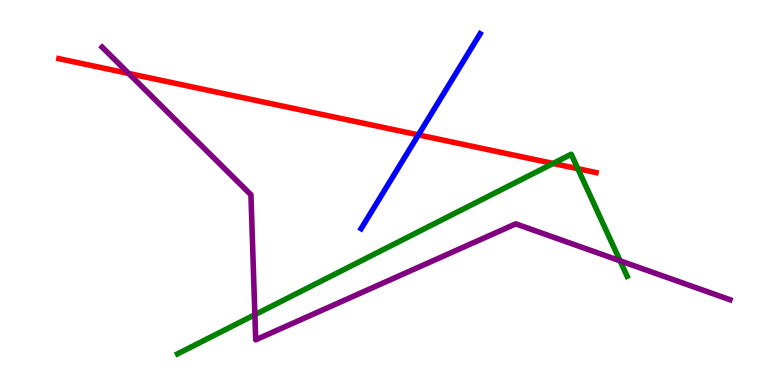[{'lines': ['blue', 'red'], 'intersections': [{'x': 5.4, 'y': 6.5}]}, {'lines': ['green', 'red'], 'intersections': [{'x': 7.14, 'y': 5.75}, {'x': 7.46, 'y': 5.62}]}, {'lines': ['purple', 'red'], 'intersections': [{'x': 1.66, 'y': 8.09}]}, {'lines': ['blue', 'green'], 'intersections': []}, {'lines': ['blue', 'purple'], 'intersections': []}, {'lines': ['green', 'purple'], 'intersections': [{'x': 3.29, 'y': 1.83}, {'x': 8.0, 'y': 3.23}]}]